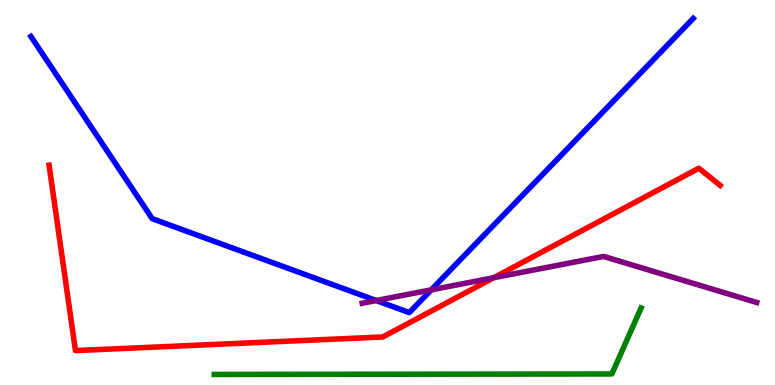[{'lines': ['blue', 'red'], 'intersections': []}, {'lines': ['green', 'red'], 'intersections': []}, {'lines': ['purple', 'red'], 'intersections': [{'x': 6.37, 'y': 2.79}]}, {'lines': ['blue', 'green'], 'intersections': []}, {'lines': ['blue', 'purple'], 'intersections': [{'x': 4.85, 'y': 2.19}, {'x': 5.56, 'y': 2.47}]}, {'lines': ['green', 'purple'], 'intersections': []}]